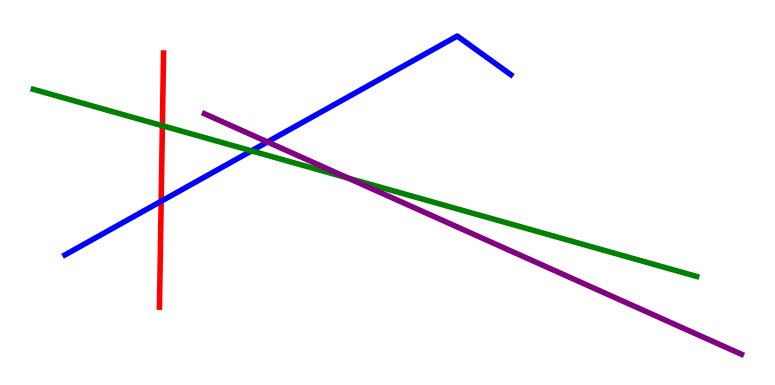[{'lines': ['blue', 'red'], 'intersections': [{'x': 2.08, 'y': 4.77}]}, {'lines': ['green', 'red'], 'intersections': [{'x': 2.1, 'y': 6.73}]}, {'lines': ['purple', 'red'], 'intersections': []}, {'lines': ['blue', 'green'], 'intersections': [{'x': 3.25, 'y': 6.08}]}, {'lines': ['blue', 'purple'], 'intersections': [{'x': 3.45, 'y': 6.31}]}, {'lines': ['green', 'purple'], 'intersections': [{'x': 4.49, 'y': 5.37}]}]